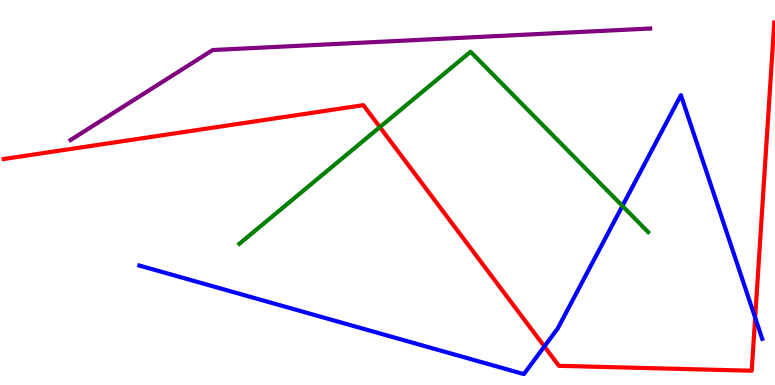[{'lines': ['blue', 'red'], 'intersections': [{'x': 7.02, 'y': 1.0}, {'x': 9.74, 'y': 1.75}]}, {'lines': ['green', 'red'], 'intersections': [{'x': 4.9, 'y': 6.7}]}, {'lines': ['purple', 'red'], 'intersections': []}, {'lines': ['blue', 'green'], 'intersections': [{'x': 8.03, 'y': 4.65}]}, {'lines': ['blue', 'purple'], 'intersections': []}, {'lines': ['green', 'purple'], 'intersections': []}]